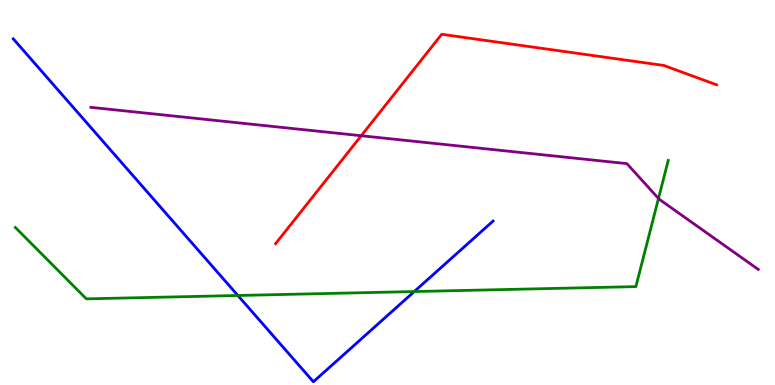[{'lines': ['blue', 'red'], 'intersections': []}, {'lines': ['green', 'red'], 'intersections': []}, {'lines': ['purple', 'red'], 'intersections': [{'x': 4.66, 'y': 6.47}]}, {'lines': ['blue', 'green'], 'intersections': [{'x': 3.07, 'y': 2.33}, {'x': 5.35, 'y': 2.43}]}, {'lines': ['blue', 'purple'], 'intersections': []}, {'lines': ['green', 'purple'], 'intersections': [{'x': 8.5, 'y': 4.84}]}]